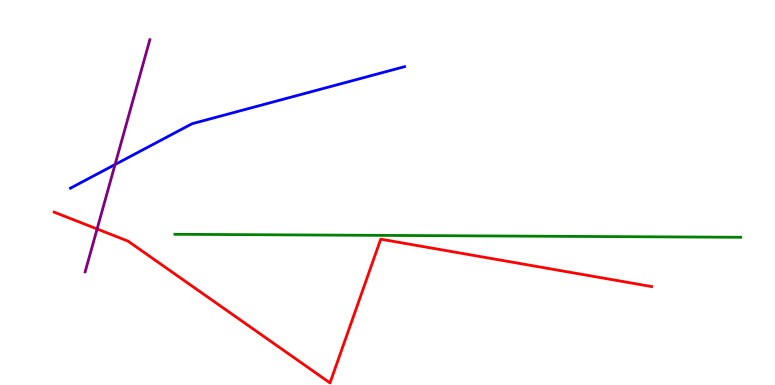[{'lines': ['blue', 'red'], 'intersections': []}, {'lines': ['green', 'red'], 'intersections': []}, {'lines': ['purple', 'red'], 'intersections': [{'x': 1.25, 'y': 4.05}]}, {'lines': ['blue', 'green'], 'intersections': []}, {'lines': ['blue', 'purple'], 'intersections': [{'x': 1.48, 'y': 5.73}]}, {'lines': ['green', 'purple'], 'intersections': []}]